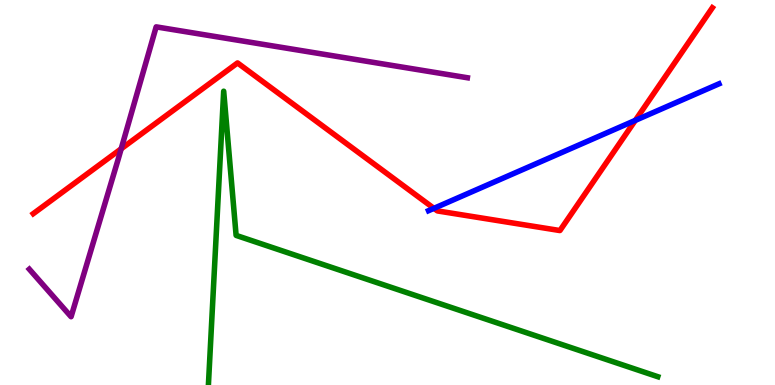[{'lines': ['blue', 'red'], 'intersections': [{'x': 5.6, 'y': 4.59}, {'x': 8.2, 'y': 6.87}]}, {'lines': ['green', 'red'], 'intersections': []}, {'lines': ['purple', 'red'], 'intersections': [{'x': 1.56, 'y': 6.14}]}, {'lines': ['blue', 'green'], 'intersections': []}, {'lines': ['blue', 'purple'], 'intersections': []}, {'lines': ['green', 'purple'], 'intersections': []}]